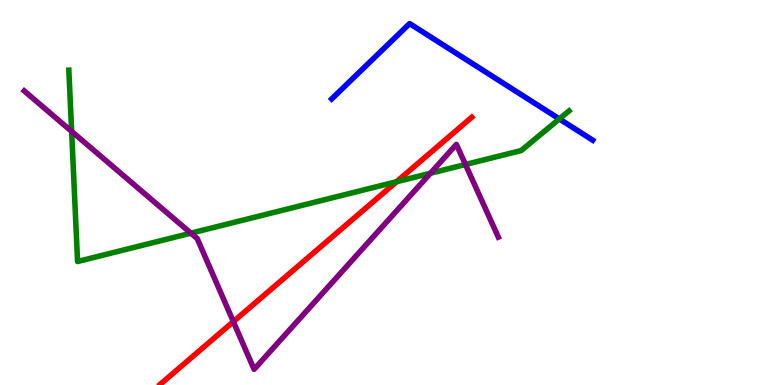[{'lines': ['blue', 'red'], 'intersections': []}, {'lines': ['green', 'red'], 'intersections': [{'x': 5.12, 'y': 5.28}]}, {'lines': ['purple', 'red'], 'intersections': [{'x': 3.01, 'y': 1.65}]}, {'lines': ['blue', 'green'], 'intersections': [{'x': 7.22, 'y': 6.91}]}, {'lines': ['blue', 'purple'], 'intersections': []}, {'lines': ['green', 'purple'], 'intersections': [{'x': 0.924, 'y': 6.59}, {'x': 2.46, 'y': 3.94}, {'x': 5.55, 'y': 5.5}, {'x': 6.01, 'y': 5.73}]}]